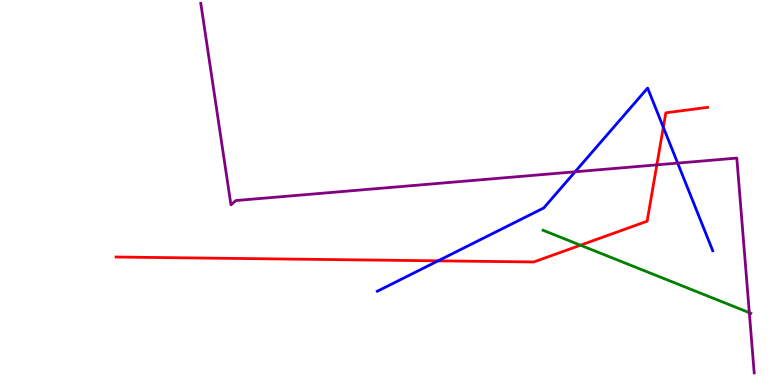[{'lines': ['blue', 'red'], 'intersections': [{'x': 5.65, 'y': 3.22}, {'x': 8.56, 'y': 6.69}]}, {'lines': ['green', 'red'], 'intersections': [{'x': 7.49, 'y': 3.63}]}, {'lines': ['purple', 'red'], 'intersections': [{'x': 8.48, 'y': 5.72}]}, {'lines': ['blue', 'green'], 'intersections': []}, {'lines': ['blue', 'purple'], 'intersections': [{'x': 7.42, 'y': 5.54}, {'x': 8.74, 'y': 5.76}]}, {'lines': ['green', 'purple'], 'intersections': [{'x': 9.67, 'y': 1.88}]}]